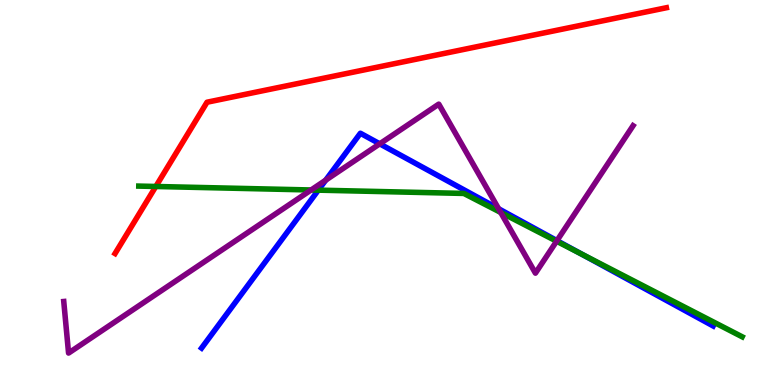[{'lines': ['blue', 'red'], 'intersections': []}, {'lines': ['green', 'red'], 'intersections': [{'x': 2.01, 'y': 5.16}]}, {'lines': ['purple', 'red'], 'intersections': []}, {'lines': ['blue', 'green'], 'intersections': [{'x': 4.11, 'y': 5.06}, {'x': 7.51, 'y': 3.4}]}, {'lines': ['blue', 'purple'], 'intersections': [{'x': 4.2, 'y': 5.32}, {'x': 4.9, 'y': 6.26}, {'x': 6.43, 'y': 4.58}, {'x': 7.19, 'y': 3.75}]}, {'lines': ['green', 'purple'], 'intersections': [{'x': 4.01, 'y': 5.07}, {'x': 6.46, 'y': 4.48}, {'x': 7.18, 'y': 3.73}]}]